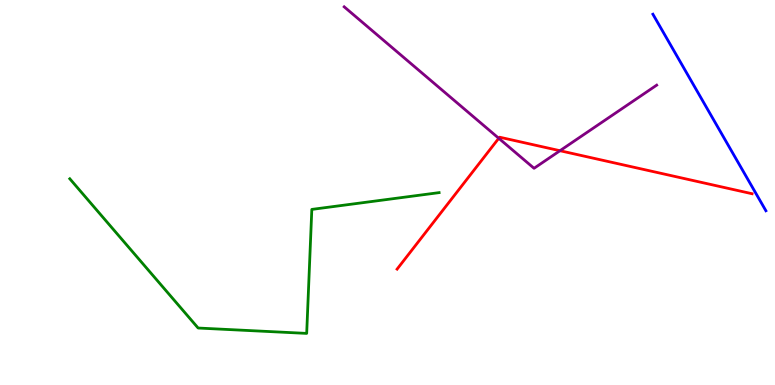[{'lines': ['blue', 'red'], 'intersections': []}, {'lines': ['green', 'red'], 'intersections': []}, {'lines': ['purple', 'red'], 'intersections': [{'x': 6.44, 'y': 6.41}, {'x': 7.23, 'y': 6.09}]}, {'lines': ['blue', 'green'], 'intersections': []}, {'lines': ['blue', 'purple'], 'intersections': []}, {'lines': ['green', 'purple'], 'intersections': []}]